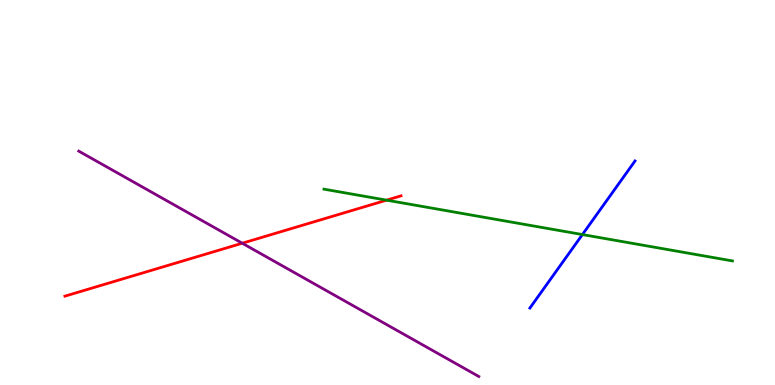[{'lines': ['blue', 'red'], 'intersections': []}, {'lines': ['green', 'red'], 'intersections': [{'x': 4.99, 'y': 4.8}]}, {'lines': ['purple', 'red'], 'intersections': [{'x': 3.13, 'y': 3.68}]}, {'lines': ['blue', 'green'], 'intersections': [{'x': 7.52, 'y': 3.91}]}, {'lines': ['blue', 'purple'], 'intersections': []}, {'lines': ['green', 'purple'], 'intersections': []}]